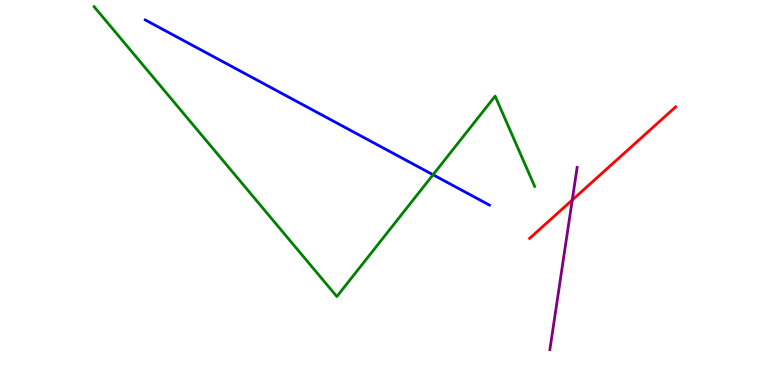[{'lines': ['blue', 'red'], 'intersections': []}, {'lines': ['green', 'red'], 'intersections': []}, {'lines': ['purple', 'red'], 'intersections': [{'x': 7.38, 'y': 4.81}]}, {'lines': ['blue', 'green'], 'intersections': [{'x': 5.59, 'y': 5.46}]}, {'lines': ['blue', 'purple'], 'intersections': []}, {'lines': ['green', 'purple'], 'intersections': []}]